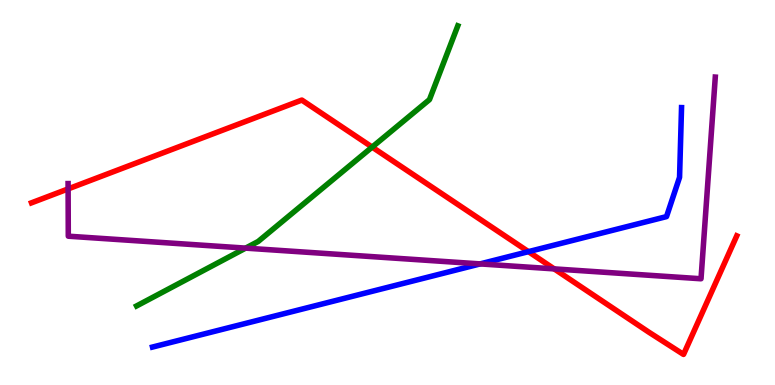[{'lines': ['blue', 'red'], 'intersections': [{'x': 6.82, 'y': 3.46}]}, {'lines': ['green', 'red'], 'intersections': [{'x': 4.8, 'y': 6.18}]}, {'lines': ['purple', 'red'], 'intersections': [{'x': 0.879, 'y': 5.09}, {'x': 7.15, 'y': 3.02}]}, {'lines': ['blue', 'green'], 'intersections': []}, {'lines': ['blue', 'purple'], 'intersections': [{'x': 6.2, 'y': 3.15}]}, {'lines': ['green', 'purple'], 'intersections': [{'x': 3.17, 'y': 3.56}]}]